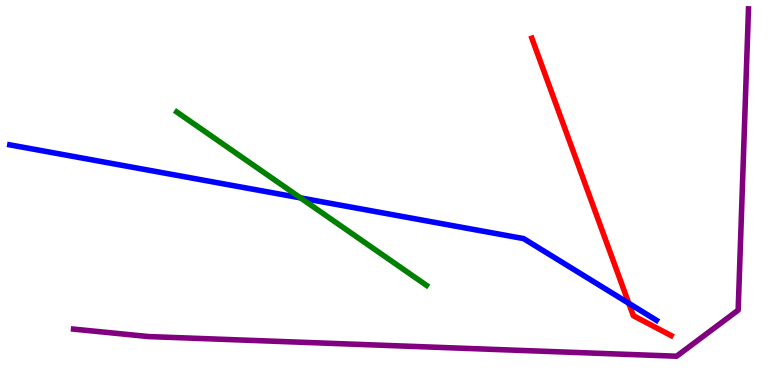[{'lines': ['blue', 'red'], 'intersections': [{'x': 8.11, 'y': 2.12}]}, {'lines': ['green', 'red'], 'intersections': []}, {'lines': ['purple', 'red'], 'intersections': []}, {'lines': ['blue', 'green'], 'intersections': [{'x': 3.88, 'y': 4.86}]}, {'lines': ['blue', 'purple'], 'intersections': []}, {'lines': ['green', 'purple'], 'intersections': []}]